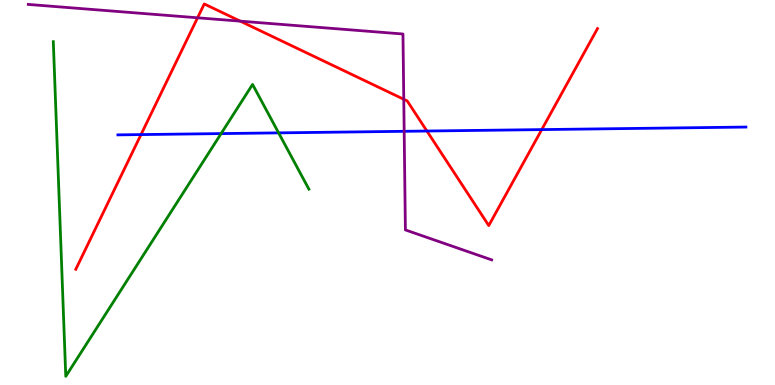[{'lines': ['blue', 'red'], 'intersections': [{'x': 1.82, 'y': 6.5}, {'x': 5.51, 'y': 6.6}, {'x': 6.99, 'y': 6.63}]}, {'lines': ['green', 'red'], 'intersections': []}, {'lines': ['purple', 'red'], 'intersections': [{'x': 2.55, 'y': 9.54}, {'x': 3.1, 'y': 9.45}, {'x': 5.21, 'y': 7.42}]}, {'lines': ['blue', 'green'], 'intersections': [{'x': 2.85, 'y': 6.53}, {'x': 3.6, 'y': 6.55}]}, {'lines': ['blue', 'purple'], 'intersections': [{'x': 5.22, 'y': 6.59}]}, {'lines': ['green', 'purple'], 'intersections': []}]